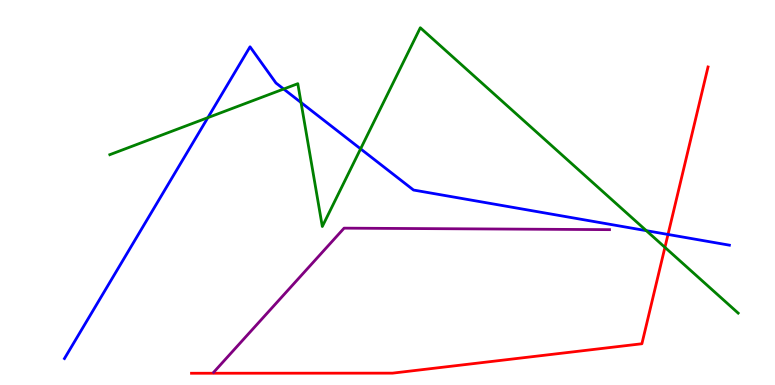[{'lines': ['blue', 'red'], 'intersections': [{'x': 8.62, 'y': 3.91}]}, {'lines': ['green', 'red'], 'intersections': [{'x': 8.58, 'y': 3.58}]}, {'lines': ['purple', 'red'], 'intersections': []}, {'lines': ['blue', 'green'], 'intersections': [{'x': 2.68, 'y': 6.94}, {'x': 3.66, 'y': 7.69}, {'x': 3.88, 'y': 7.34}, {'x': 4.65, 'y': 6.13}, {'x': 8.34, 'y': 4.01}]}, {'lines': ['blue', 'purple'], 'intersections': []}, {'lines': ['green', 'purple'], 'intersections': []}]